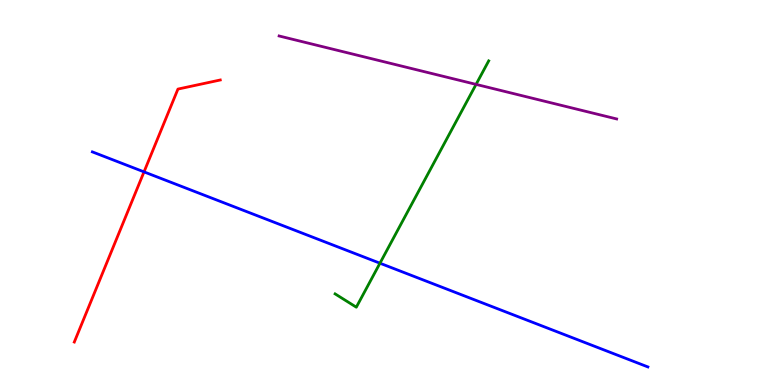[{'lines': ['blue', 'red'], 'intersections': [{'x': 1.86, 'y': 5.54}]}, {'lines': ['green', 'red'], 'intersections': []}, {'lines': ['purple', 'red'], 'intersections': []}, {'lines': ['blue', 'green'], 'intersections': [{'x': 4.9, 'y': 3.16}]}, {'lines': ['blue', 'purple'], 'intersections': []}, {'lines': ['green', 'purple'], 'intersections': [{'x': 6.14, 'y': 7.81}]}]